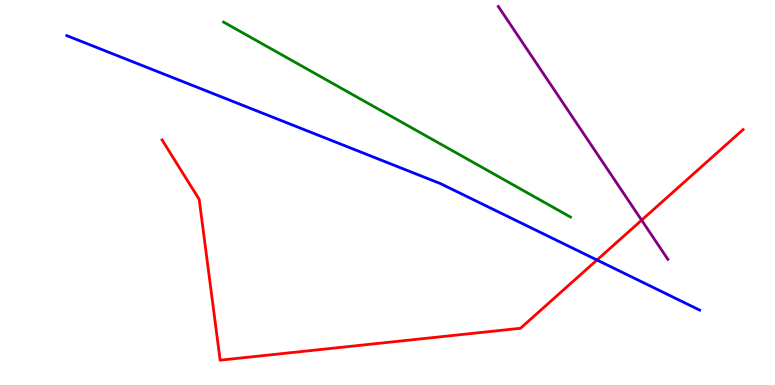[{'lines': ['blue', 'red'], 'intersections': [{'x': 7.7, 'y': 3.25}]}, {'lines': ['green', 'red'], 'intersections': []}, {'lines': ['purple', 'red'], 'intersections': [{'x': 8.28, 'y': 4.28}]}, {'lines': ['blue', 'green'], 'intersections': []}, {'lines': ['blue', 'purple'], 'intersections': []}, {'lines': ['green', 'purple'], 'intersections': []}]